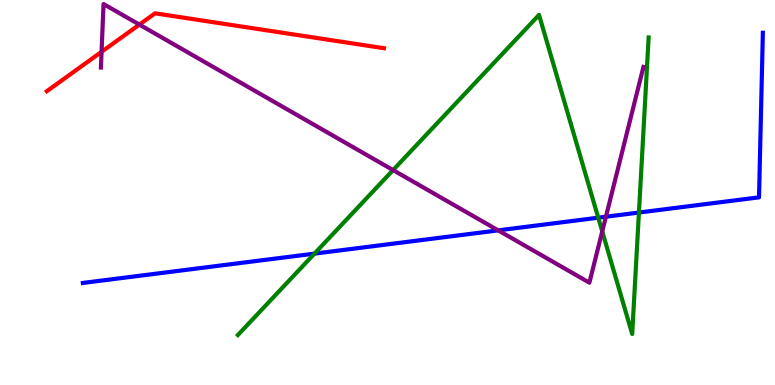[{'lines': ['blue', 'red'], 'intersections': []}, {'lines': ['green', 'red'], 'intersections': []}, {'lines': ['purple', 'red'], 'intersections': [{'x': 1.31, 'y': 8.65}, {'x': 1.8, 'y': 9.36}]}, {'lines': ['blue', 'green'], 'intersections': [{'x': 4.06, 'y': 3.41}, {'x': 7.72, 'y': 4.35}, {'x': 8.24, 'y': 4.48}]}, {'lines': ['blue', 'purple'], 'intersections': [{'x': 6.43, 'y': 4.02}, {'x': 7.82, 'y': 4.37}]}, {'lines': ['green', 'purple'], 'intersections': [{'x': 5.07, 'y': 5.58}, {'x': 7.77, 'y': 3.99}]}]